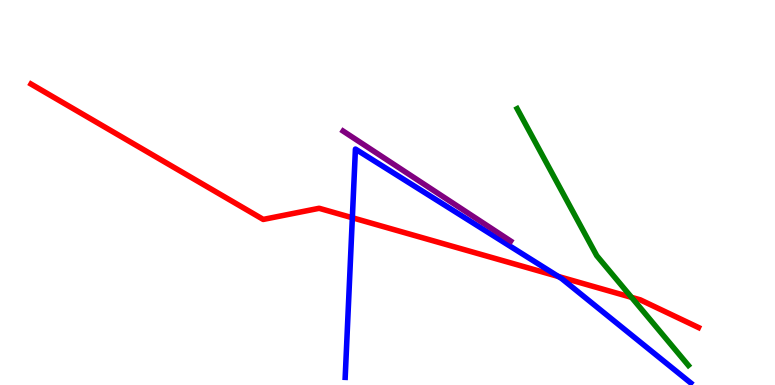[{'lines': ['blue', 'red'], 'intersections': [{'x': 4.55, 'y': 4.34}, {'x': 7.2, 'y': 2.82}]}, {'lines': ['green', 'red'], 'intersections': [{'x': 8.15, 'y': 2.28}]}, {'lines': ['purple', 'red'], 'intersections': []}, {'lines': ['blue', 'green'], 'intersections': []}, {'lines': ['blue', 'purple'], 'intersections': []}, {'lines': ['green', 'purple'], 'intersections': []}]